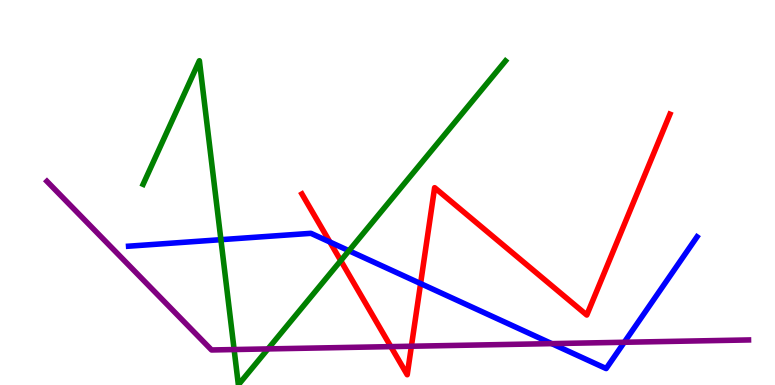[{'lines': ['blue', 'red'], 'intersections': [{'x': 4.26, 'y': 3.71}, {'x': 5.43, 'y': 2.64}]}, {'lines': ['green', 'red'], 'intersections': [{'x': 4.4, 'y': 3.23}]}, {'lines': ['purple', 'red'], 'intersections': [{'x': 5.04, 'y': 0.997}, {'x': 5.31, 'y': 1.01}]}, {'lines': ['blue', 'green'], 'intersections': [{'x': 2.85, 'y': 3.77}, {'x': 4.5, 'y': 3.49}]}, {'lines': ['blue', 'purple'], 'intersections': [{'x': 7.12, 'y': 1.07}, {'x': 8.06, 'y': 1.11}]}, {'lines': ['green', 'purple'], 'intersections': [{'x': 3.02, 'y': 0.921}, {'x': 3.46, 'y': 0.937}]}]